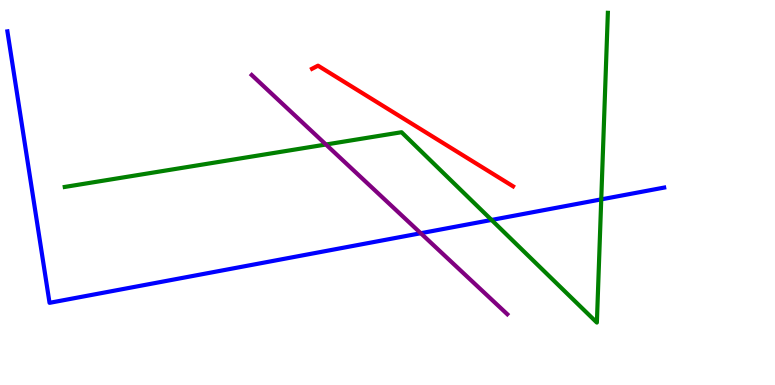[{'lines': ['blue', 'red'], 'intersections': []}, {'lines': ['green', 'red'], 'intersections': []}, {'lines': ['purple', 'red'], 'intersections': []}, {'lines': ['blue', 'green'], 'intersections': [{'x': 6.34, 'y': 4.29}, {'x': 7.76, 'y': 4.82}]}, {'lines': ['blue', 'purple'], 'intersections': [{'x': 5.43, 'y': 3.94}]}, {'lines': ['green', 'purple'], 'intersections': [{'x': 4.21, 'y': 6.25}]}]